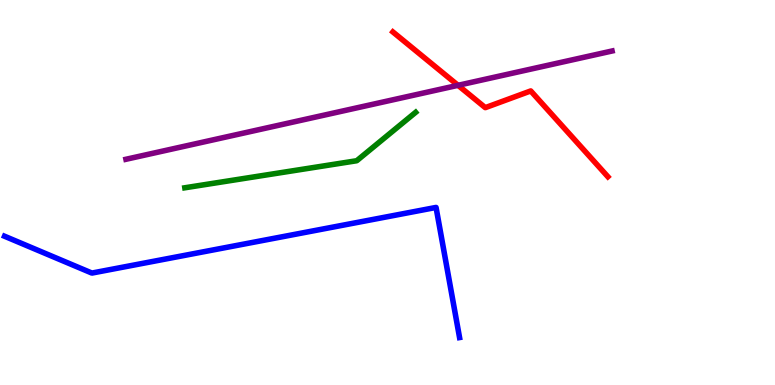[{'lines': ['blue', 'red'], 'intersections': []}, {'lines': ['green', 'red'], 'intersections': []}, {'lines': ['purple', 'red'], 'intersections': [{'x': 5.91, 'y': 7.78}]}, {'lines': ['blue', 'green'], 'intersections': []}, {'lines': ['blue', 'purple'], 'intersections': []}, {'lines': ['green', 'purple'], 'intersections': []}]